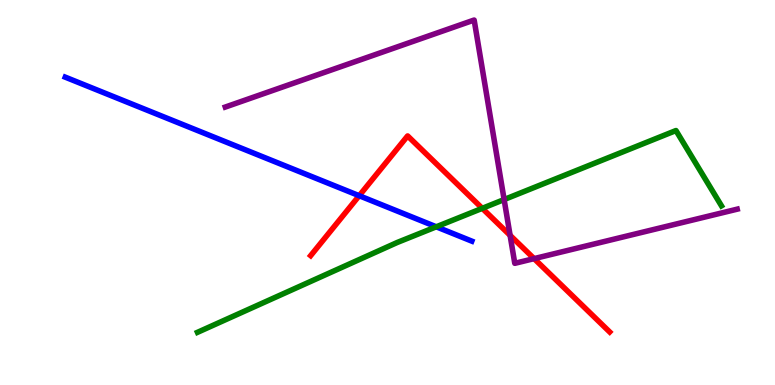[{'lines': ['blue', 'red'], 'intersections': [{'x': 4.63, 'y': 4.92}]}, {'lines': ['green', 'red'], 'intersections': [{'x': 6.22, 'y': 4.59}]}, {'lines': ['purple', 'red'], 'intersections': [{'x': 6.58, 'y': 3.89}, {'x': 6.89, 'y': 3.28}]}, {'lines': ['blue', 'green'], 'intersections': [{'x': 5.63, 'y': 4.11}]}, {'lines': ['blue', 'purple'], 'intersections': []}, {'lines': ['green', 'purple'], 'intersections': [{'x': 6.5, 'y': 4.82}]}]